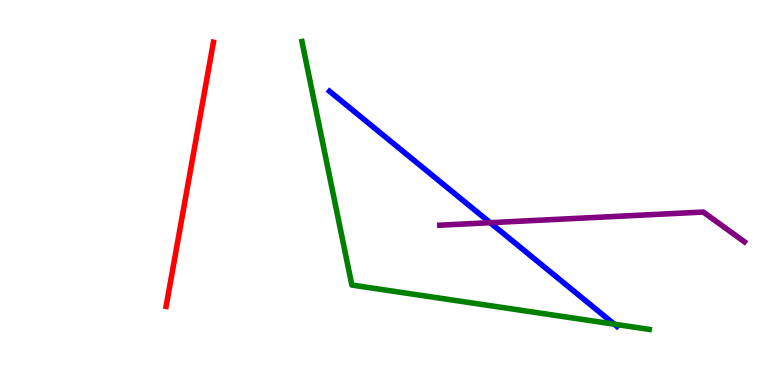[{'lines': ['blue', 'red'], 'intersections': []}, {'lines': ['green', 'red'], 'intersections': []}, {'lines': ['purple', 'red'], 'intersections': []}, {'lines': ['blue', 'green'], 'intersections': [{'x': 7.93, 'y': 1.58}]}, {'lines': ['blue', 'purple'], 'intersections': [{'x': 6.32, 'y': 4.22}]}, {'lines': ['green', 'purple'], 'intersections': []}]